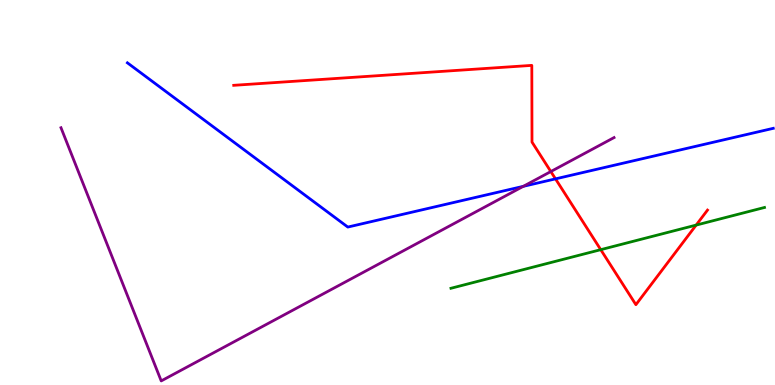[{'lines': ['blue', 'red'], 'intersections': [{'x': 7.17, 'y': 5.35}]}, {'lines': ['green', 'red'], 'intersections': [{'x': 7.75, 'y': 3.51}, {'x': 8.98, 'y': 4.15}]}, {'lines': ['purple', 'red'], 'intersections': [{'x': 7.11, 'y': 5.54}]}, {'lines': ['blue', 'green'], 'intersections': []}, {'lines': ['blue', 'purple'], 'intersections': [{'x': 6.75, 'y': 5.16}]}, {'lines': ['green', 'purple'], 'intersections': []}]